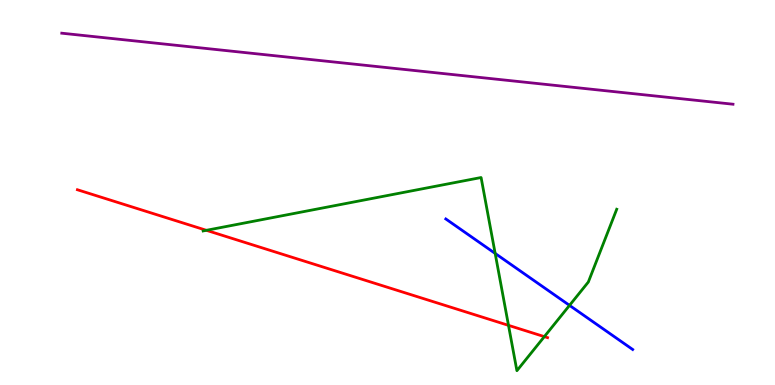[{'lines': ['blue', 'red'], 'intersections': []}, {'lines': ['green', 'red'], 'intersections': [{'x': 2.66, 'y': 4.02}, {'x': 6.56, 'y': 1.55}, {'x': 7.02, 'y': 1.26}]}, {'lines': ['purple', 'red'], 'intersections': []}, {'lines': ['blue', 'green'], 'intersections': [{'x': 6.39, 'y': 3.42}, {'x': 7.35, 'y': 2.07}]}, {'lines': ['blue', 'purple'], 'intersections': []}, {'lines': ['green', 'purple'], 'intersections': []}]